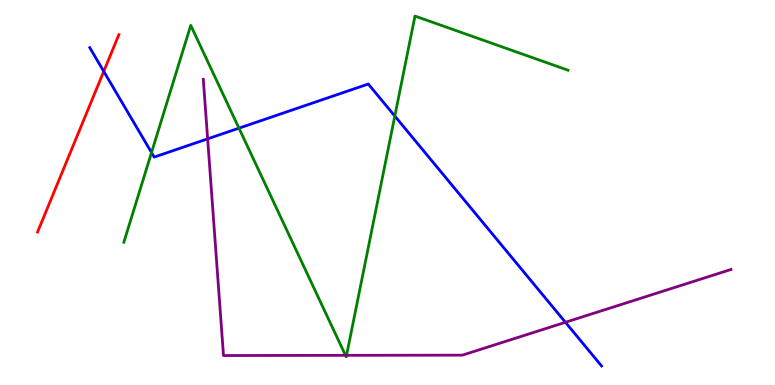[{'lines': ['blue', 'red'], 'intersections': [{'x': 1.34, 'y': 8.15}]}, {'lines': ['green', 'red'], 'intersections': []}, {'lines': ['purple', 'red'], 'intersections': []}, {'lines': ['blue', 'green'], 'intersections': [{'x': 1.96, 'y': 6.04}, {'x': 3.08, 'y': 6.67}, {'x': 5.09, 'y': 6.99}]}, {'lines': ['blue', 'purple'], 'intersections': [{'x': 2.68, 'y': 6.39}, {'x': 7.3, 'y': 1.63}]}, {'lines': ['green', 'purple'], 'intersections': [{'x': 4.46, 'y': 0.77}, {'x': 4.47, 'y': 0.77}]}]